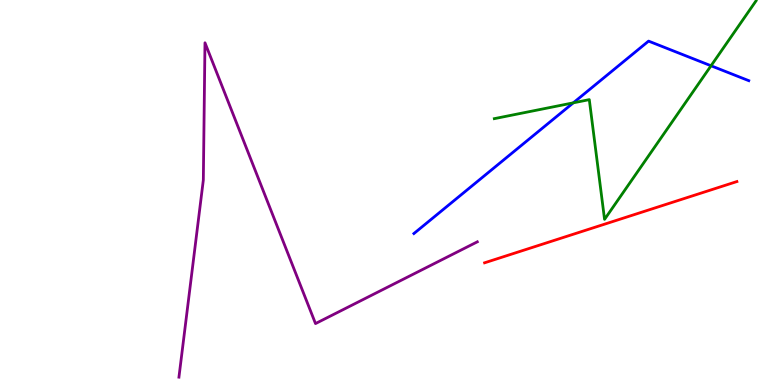[{'lines': ['blue', 'red'], 'intersections': []}, {'lines': ['green', 'red'], 'intersections': []}, {'lines': ['purple', 'red'], 'intersections': []}, {'lines': ['blue', 'green'], 'intersections': [{'x': 7.4, 'y': 7.33}, {'x': 9.17, 'y': 8.29}]}, {'lines': ['blue', 'purple'], 'intersections': []}, {'lines': ['green', 'purple'], 'intersections': []}]